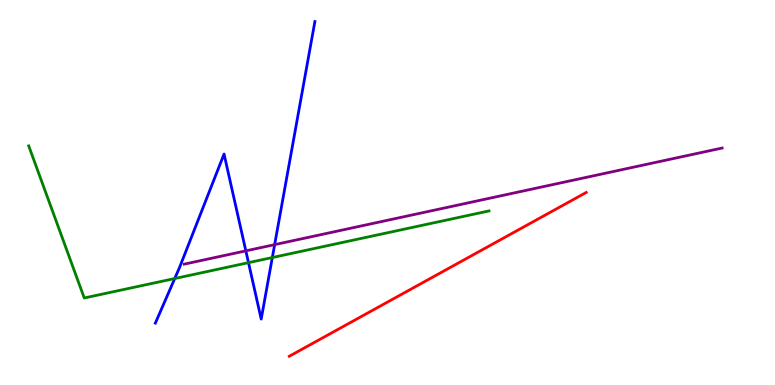[{'lines': ['blue', 'red'], 'intersections': []}, {'lines': ['green', 'red'], 'intersections': []}, {'lines': ['purple', 'red'], 'intersections': []}, {'lines': ['blue', 'green'], 'intersections': [{'x': 2.25, 'y': 2.77}, {'x': 3.21, 'y': 3.18}, {'x': 3.51, 'y': 3.31}]}, {'lines': ['blue', 'purple'], 'intersections': [{'x': 3.17, 'y': 3.48}, {'x': 3.54, 'y': 3.65}]}, {'lines': ['green', 'purple'], 'intersections': []}]